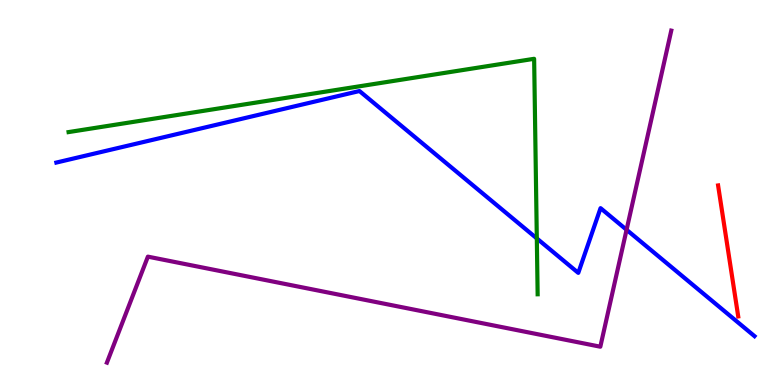[{'lines': ['blue', 'red'], 'intersections': []}, {'lines': ['green', 'red'], 'intersections': []}, {'lines': ['purple', 'red'], 'intersections': []}, {'lines': ['blue', 'green'], 'intersections': [{'x': 6.93, 'y': 3.81}]}, {'lines': ['blue', 'purple'], 'intersections': [{'x': 8.08, 'y': 4.03}]}, {'lines': ['green', 'purple'], 'intersections': []}]